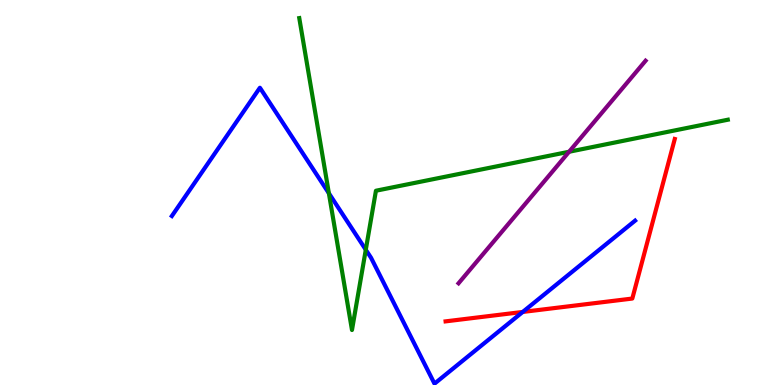[{'lines': ['blue', 'red'], 'intersections': [{'x': 6.75, 'y': 1.9}]}, {'lines': ['green', 'red'], 'intersections': []}, {'lines': ['purple', 'red'], 'intersections': []}, {'lines': ['blue', 'green'], 'intersections': [{'x': 4.24, 'y': 4.98}, {'x': 4.72, 'y': 3.51}]}, {'lines': ['blue', 'purple'], 'intersections': []}, {'lines': ['green', 'purple'], 'intersections': [{'x': 7.34, 'y': 6.06}]}]